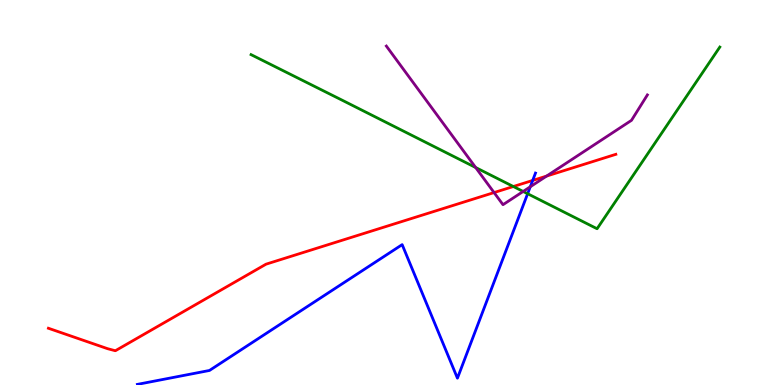[{'lines': ['blue', 'red'], 'intersections': [{'x': 6.87, 'y': 5.31}]}, {'lines': ['green', 'red'], 'intersections': [{'x': 6.62, 'y': 5.16}]}, {'lines': ['purple', 'red'], 'intersections': [{'x': 6.38, 'y': 5.0}, {'x': 7.05, 'y': 5.43}]}, {'lines': ['blue', 'green'], 'intersections': [{'x': 6.81, 'y': 4.97}]}, {'lines': ['blue', 'purple'], 'intersections': [{'x': 6.84, 'y': 5.15}]}, {'lines': ['green', 'purple'], 'intersections': [{'x': 6.14, 'y': 5.65}, {'x': 6.75, 'y': 5.03}]}]